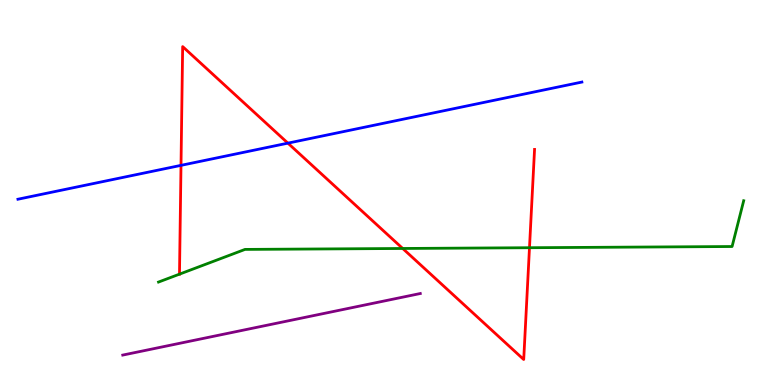[{'lines': ['blue', 'red'], 'intersections': [{'x': 2.34, 'y': 5.71}, {'x': 3.71, 'y': 6.28}]}, {'lines': ['green', 'red'], 'intersections': [{'x': 2.32, 'y': 2.88}, {'x': 5.2, 'y': 3.55}, {'x': 6.83, 'y': 3.57}]}, {'lines': ['purple', 'red'], 'intersections': []}, {'lines': ['blue', 'green'], 'intersections': []}, {'lines': ['blue', 'purple'], 'intersections': []}, {'lines': ['green', 'purple'], 'intersections': []}]